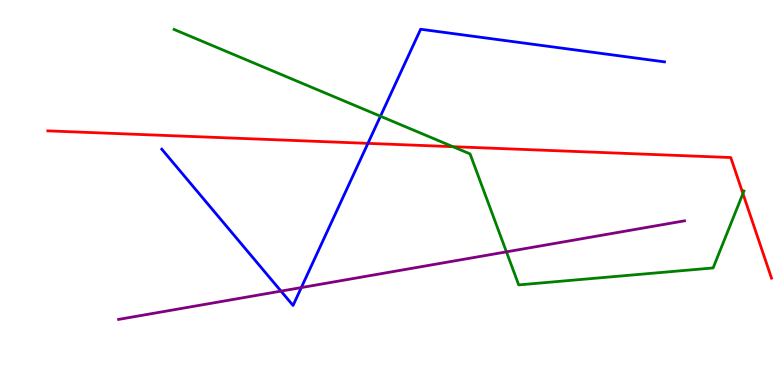[{'lines': ['blue', 'red'], 'intersections': [{'x': 4.75, 'y': 6.28}]}, {'lines': ['green', 'red'], 'intersections': [{'x': 5.84, 'y': 6.19}, {'x': 9.59, 'y': 4.97}]}, {'lines': ['purple', 'red'], 'intersections': []}, {'lines': ['blue', 'green'], 'intersections': [{'x': 4.91, 'y': 6.98}]}, {'lines': ['blue', 'purple'], 'intersections': [{'x': 3.63, 'y': 2.44}, {'x': 3.89, 'y': 2.53}]}, {'lines': ['green', 'purple'], 'intersections': [{'x': 6.53, 'y': 3.46}]}]